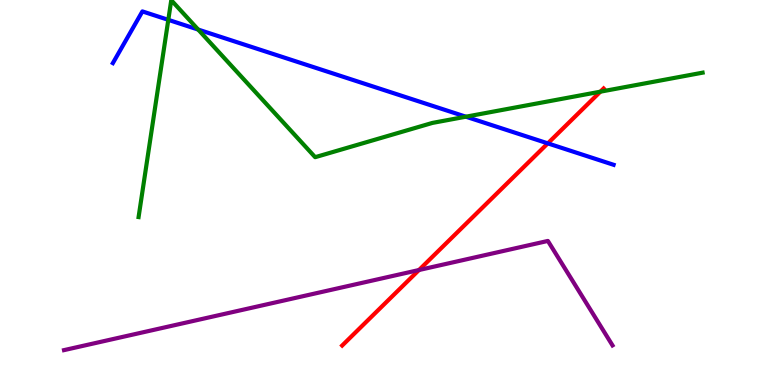[{'lines': ['blue', 'red'], 'intersections': [{'x': 7.07, 'y': 6.28}]}, {'lines': ['green', 'red'], 'intersections': [{'x': 7.75, 'y': 7.62}]}, {'lines': ['purple', 'red'], 'intersections': [{'x': 5.41, 'y': 2.99}]}, {'lines': ['blue', 'green'], 'intersections': [{'x': 2.17, 'y': 9.48}, {'x': 2.56, 'y': 9.23}, {'x': 6.01, 'y': 6.97}]}, {'lines': ['blue', 'purple'], 'intersections': []}, {'lines': ['green', 'purple'], 'intersections': []}]